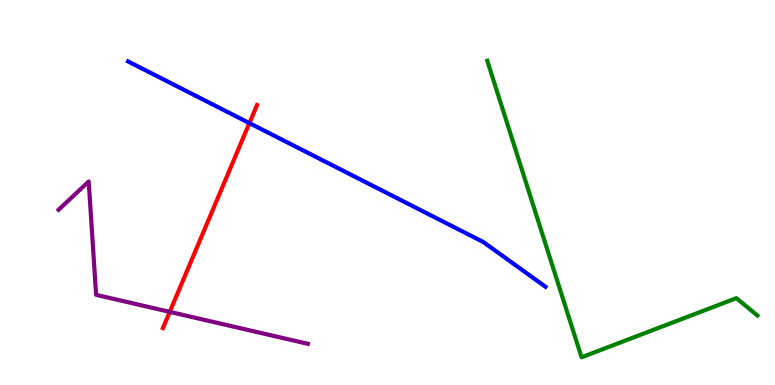[{'lines': ['blue', 'red'], 'intersections': [{'x': 3.22, 'y': 6.8}]}, {'lines': ['green', 'red'], 'intersections': []}, {'lines': ['purple', 'red'], 'intersections': [{'x': 2.19, 'y': 1.9}]}, {'lines': ['blue', 'green'], 'intersections': []}, {'lines': ['blue', 'purple'], 'intersections': []}, {'lines': ['green', 'purple'], 'intersections': []}]